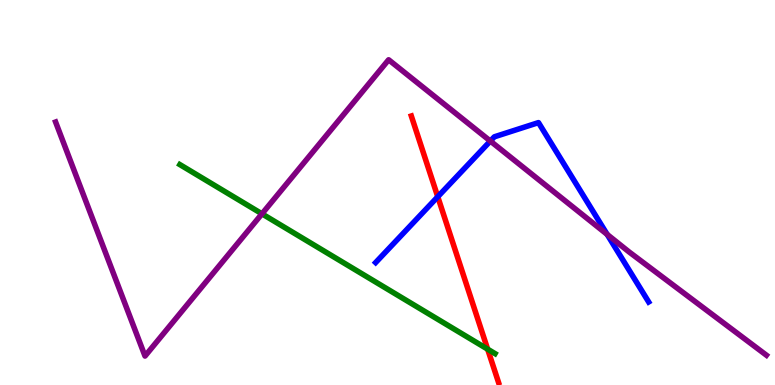[{'lines': ['blue', 'red'], 'intersections': [{'x': 5.65, 'y': 4.89}]}, {'lines': ['green', 'red'], 'intersections': [{'x': 6.29, 'y': 0.931}]}, {'lines': ['purple', 'red'], 'intersections': []}, {'lines': ['blue', 'green'], 'intersections': []}, {'lines': ['blue', 'purple'], 'intersections': [{'x': 6.33, 'y': 6.34}, {'x': 7.83, 'y': 3.91}]}, {'lines': ['green', 'purple'], 'intersections': [{'x': 3.38, 'y': 4.45}]}]